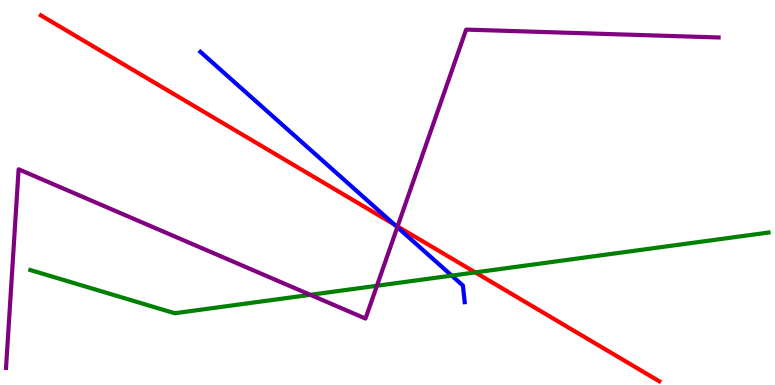[{'lines': ['blue', 'red'], 'intersections': [{'x': 5.09, 'y': 4.17}]}, {'lines': ['green', 'red'], 'intersections': [{'x': 6.13, 'y': 2.92}]}, {'lines': ['purple', 'red'], 'intersections': [{'x': 5.13, 'y': 4.12}]}, {'lines': ['blue', 'green'], 'intersections': [{'x': 5.83, 'y': 2.84}]}, {'lines': ['blue', 'purple'], 'intersections': [{'x': 5.13, 'y': 4.1}]}, {'lines': ['green', 'purple'], 'intersections': [{'x': 4.0, 'y': 2.34}, {'x': 4.86, 'y': 2.58}]}]